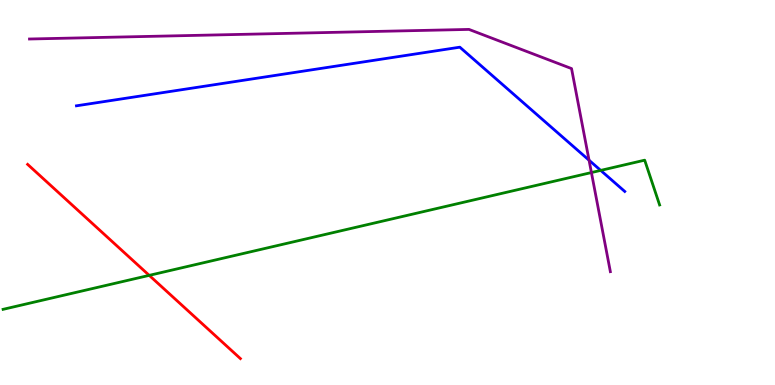[{'lines': ['blue', 'red'], 'intersections': []}, {'lines': ['green', 'red'], 'intersections': [{'x': 1.93, 'y': 2.85}]}, {'lines': ['purple', 'red'], 'intersections': []}, {'lines': ['blue', 'green'], 'intersections': [{'x': 7.75, 'y': 5.57}]}, {'lines': ['blue', 'purple'], 'intersections': [{'x': 7.6, 'y': 5.84}]}, {'lines': ['green', 'purple'], 'intersections': [{'x': 7.63, 'y': 5.52}]}]